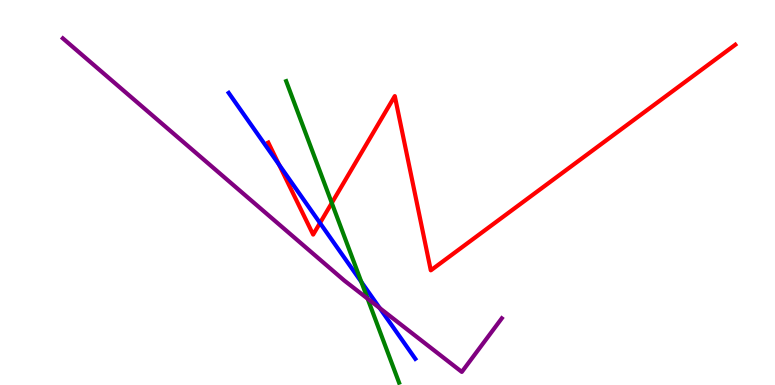[{'lines': ['blue', 'red'], 'intersections': [{'x': 3.6, 'y': 5.72}, {'x': 4.13, 'y': 4.21}]}, {'lines': ['green', 'red'], 'intersections': [{'x': 4.28, 'y': 4.73}]}, {'lines': ['purple', 'red'], 'intersections': []}, {'lines': ['blue', 'green'], 'intersections': [{'x': 4.66, 'y': 2.68}]}, {'lines': ['blue', 'purple'], 'intersections': [{'x': 4.9, 'y': 2.0}]}, {'lines': ['green', 'purple'], 'intersections': [{'x': 4.74, 'y': 2.24}]}]